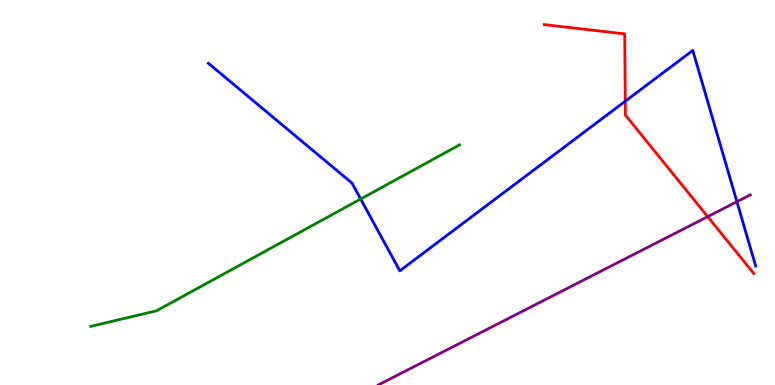[{'lines': ['blue', 'red'], 'intersections': [{'x': 8.07, 'y': 7.37}]}, {'lines': ['green', 'red'], 'intersections': []}, {'lines': ['purple', 'red'], 'intersections': [{'x': 9.13, 'y': 4.37}]}, {'lines': ['blue', 'green'], 'intersections': [{'x': 4.65, 'y': 4.83}]}, {'lines': ['blue', 'purple'], 'intersections': [{'x': 9.51, 'y': 4.76}]}, {'lines': ['green', 'purple'], 'intersections': []}]